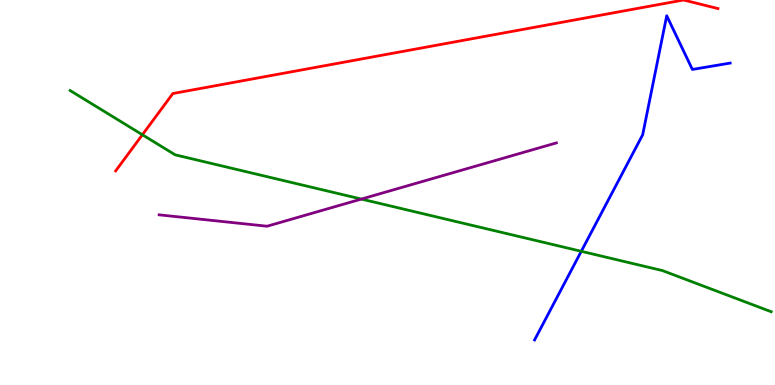[{'lines': ['blue', 'red'], 'intersections': []}, {'lines': ['green', 'red'], 'intersections': [{'x': 1.84, 'y': 6.5}]}, {'lines': ['purple', 'red'], 'intersections': []}, {'lines': ['blue', 'green'], 'intersections': [{'x': 7.5, 'y': 3.47}]}, {'lines': ['blue', 'purple'], 'intersections': []}, {'lines': ['green', 'purple'], 'intersections': [{'x': 4.66, 'y': 4.83}]}]